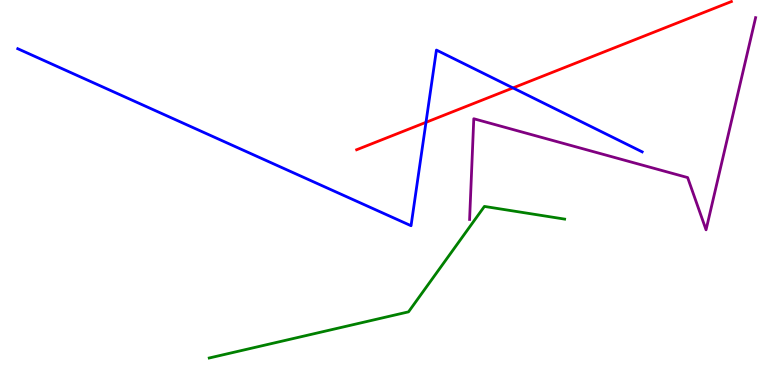[{'lines': ['blue', 'red'], 'intersections': [{'x': 5.5, 'y': 6.82}, {'x': 6.62, 'y': 7.72}]}, {'lines': ['green', 'red'], 'intersections': []}, {'lines': ['purple', 'red'], 'intersections': []}, {'lines': ['blue', 'green'], 'intersections': []}, {'lines': ['blue', 'purple'], 'intersections': []}, {'lines': ['green', 'purple'], 'intersections': []}]